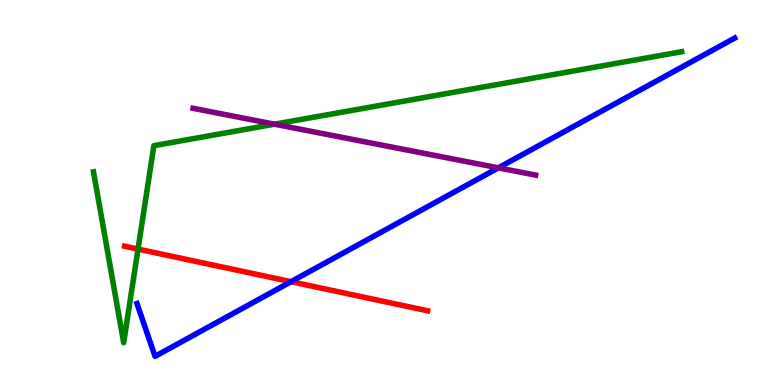[{'lines': ['blue', 'red'], 'intersections': [{'x': 3.76, 'y': 2.68}]}, {'lines': ['green', 'red'], 'intersections': [{'x': 1.78, 'y': 3.53}]}, {'lines': ['purple', 'red'], 'intersections': []}, {'lines': ['blue', 'green'], 'intersections': []}, {'lines': ['blue', 'purple'], 'intersections': [{'x': 6.43, 'y': 5.64}]}, {'lines': ['green', 'purple'], 'intersections': [{'x': 3.54, 'y': 6.77}]}]